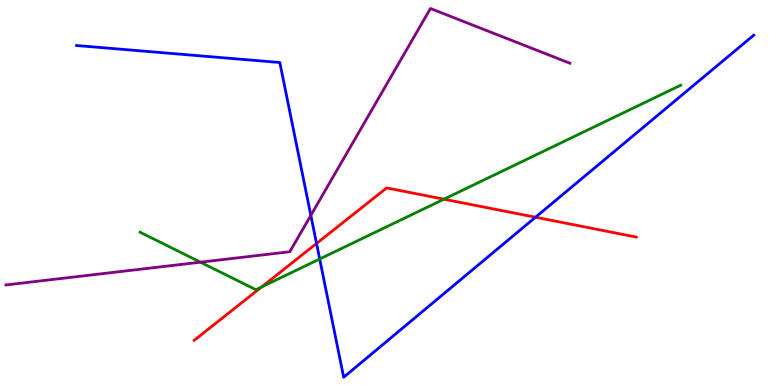[{'lines': ['blue', 'red'], 'intersections': [{'x': 4.08, 'y': 3.68}, {'x': 6.91, 'y': 4.36}]}, {'lines': ['green', 'red'], 'intersections': [{'x': 3.38, 'y': 2.55}, {'x': 5.73, 'y': 4.83}]}, {'lines': ['purple', 'red'], 'intersections': []}, {'lines': ['blue', 'green'], 'intersections': [{'x': 4.13, 'y': 3.27}]}, {'lines': ['blue', 'purple'], 'intersections': [{'x': 4.01, 'y': 4.41}]}, {'lines': ['green', 'purple'], 'intersections': [{'x': 2.59, 'y': 3.19}]}]